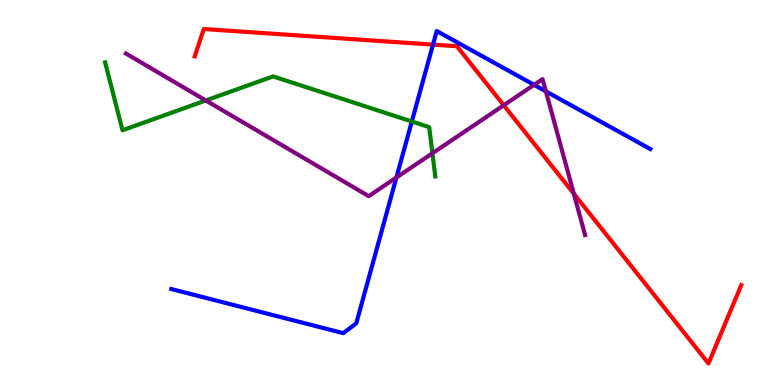[{'lines': ['blue', 'red'], 'intersections': [{'x': 5.59, 'y': 8.84}]}, {'lines': ['green', 'red'], 'intersections': []}, {'lines': ['purple', 'red'], 'intersections': [{'x': 6.5, 'y': 7.27}, {'x': 7.4, 'y': 4.97}]}, {'lines': ['blue', 'green'], 'intersections': [{'x': 5.31, 'y': 6.84}]}, {'lines': ['blue', 'purple'], 'intersections': [{'x': 5.11, 'y': 5.39}, {'x': 6.89, 'y': 7.8}, {'x': 7.04, 'y': 7.63}]}, {'lines': ['green', 'purple'], 'intersections': [{'x': 2.66, 'y': 7.39}, {'x': 5.58, 'y': 6.02}]}]